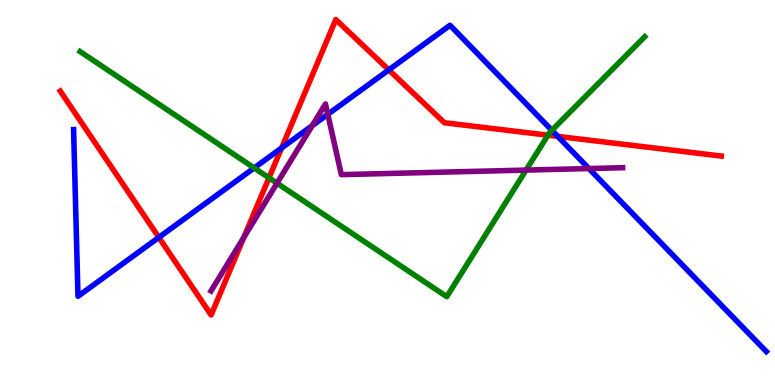[{'lines': ['blue', 'red'], 'intersections': [{'x': 2.05, 'y': 3.83}, {'x': 3.63, 'y': 6.16}, {'x': 5.02, 'y': 8.18}, {'x': 7.2, 'y': 6.46}]}, {'lines': ['green', 'red'], 'intersections': [{'x': 3.47, 'y': 5.38}, {'x': 7.07, 'y': 6.49}]}, {'lines': ['purple', 'red'], 'intersections': [{'x': 3.15, 'y': 3.84}]}, {'lines': ['blue', 'green'], 'intersections': [{'x': 3.28, 'y': 5.64}, {'x': 7.12, 'y': 6.62}]}, {'lines': ['blue', 'purple'], 'intersections': [{'x': 4.03, 'y': 6.74}, {'x': 4.23, 'y': 7.03}, {'x': 7.6, 'y': 5.62}]}, {'lines': ['green', 'purple'], 'intersections': [{'x': 3.57, 'y': 5.24}, {'x': 6.79, 'y': 5.58}]}]